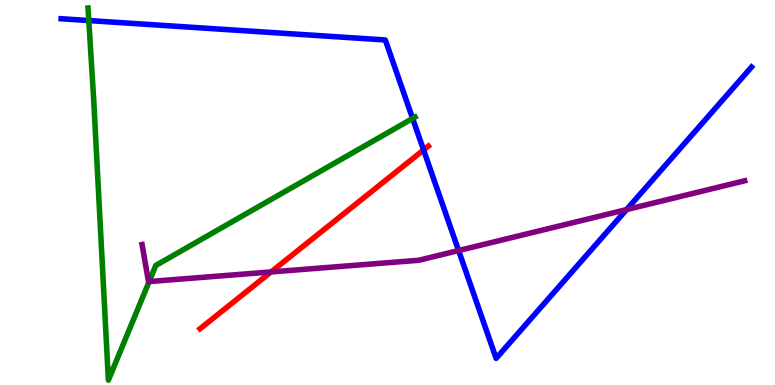[{'lines': ['blue', 'red'], 'intersections': [{'x': 5.47, 'y': 6.11}]}, {'lines': ['green', 'red'], 'intersections': []}, {'lines': ['purple', 'red'], 'intersections': [{'x': 3.5, 'y': 2.94}]}, {'lines': ['blue', 'green'], 'intersections': [{'x': 1.15, 'y': 9.47}, {'x': 5.32, 'y': 6.92}]}, {'lines': ['blue', 'purple'], 'intersections': [{'x': 5.92, 'y': 3.49}, {'x': 8.08, 'y': 4.56}]}, {'lines': ['green', 'purple'], 'intersections': [{'x': 1.92, 'y': 2.69}]}]